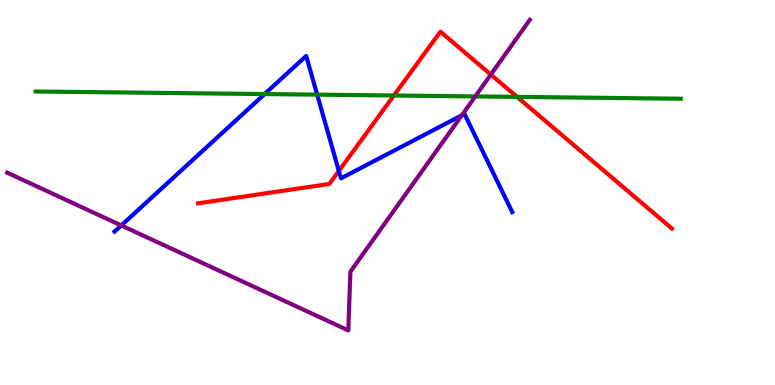[{'lines': ['blue', 'red'], 'intersections': [{'x': 4.37, 'y': 5.56}]}, {'lines': ['green', 'red'], 'intersections': [{'x': 5.08, 'y': 7.52}, {'x': 6.67, 'y': 7.48}]}, {'lines': ['purple', 'red'], 'intersections': [{'x': 6.33, 'y': 8.06}]}, {'lines': ['blue', 'green'], 'intersections': [{'x': 3.41, 'y': 7.56}, {'x': 4.09, 'y': 7.54}]}, {'lines': ['blue', 'purple'], 'intersections': [{'x': 1.56, 'y': 4.14}, {'x': 5.96, 'y': 7.01}]}, {'lines': ['green', 'purple'], 'intersections': [{'x': 6.13, 'y': 7.5}]}]